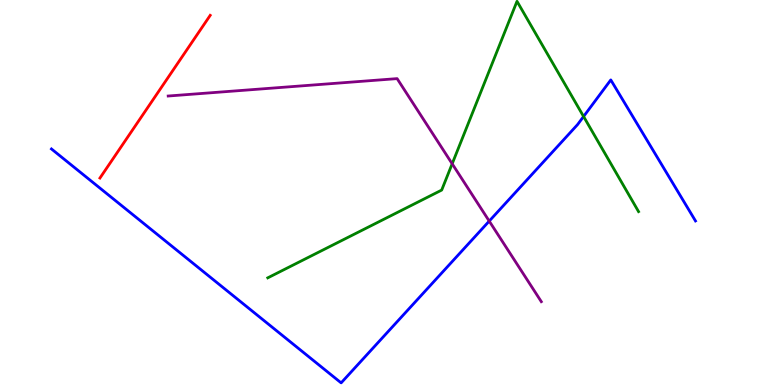[{'lines': ['blue', 'red'], 'intersections': []}, {'lines': ['green', 'red'], 'intersections': []}, {'lines': ['purple', 'red'], 'intersections': []}, {'lines': ['blue', 'green'], 'intersections': [{'x': 7.53, 'y': 6.97}]}, {'lines': ['blue', 'purple'], 'intersections': [{'x': 6.31, 'y': 4.26}]}, {'lines': ['green', 'purple'], 'intersections': [{'x': 5.83, 'y': 5.75}]}]